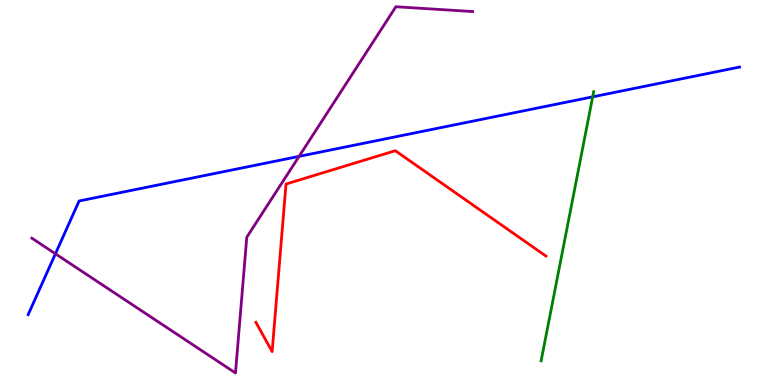[{'lines': ['blue', 'red'], 'intersections': []}, {'lines': ['green', 'red'], 'intersections': []}, {'lines': ['purple', 'red'], 'intersections': []}, {'lines': ['blue', 'green'], 'intersections': [{'x': 7.65, 'y': 7.48}]}, {'lines': ['blue', 'purple'], 'intersections': [{'x': 0.715, 'y': 3.41}, {'x': 3.86, 'y': 5.94}]}, {'lines': ['green', 'purple'], 'intersections': []}]